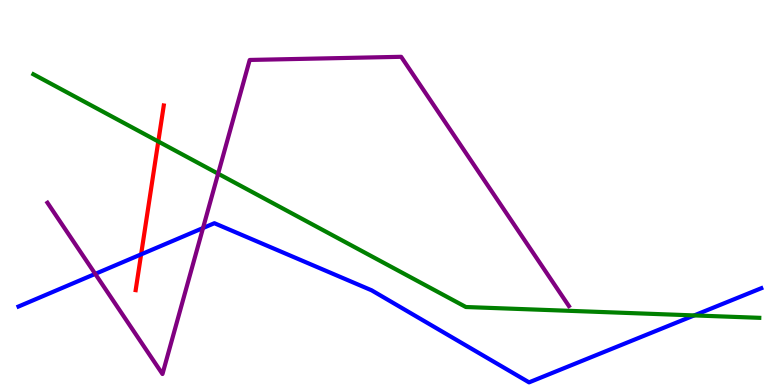[{'lines': ['blue', 'red'], 'intersections': [{'x': 1.82, 'y': 3.39}]}, {'lines': ['green', 'red'], 'intersections': [{'x': 2.04, 'y': 6.33}]}, {'lines': ['purple', 'red'], 'intersections': []}, {'lines': ['blue', 'green'], 'intersections': [{'x': 8.96, 'y': 1.81}]}, {'lines': ['blue', 'purple'], 'intersections': [{'x': 1.23, 'y': 2.89}, {'x': 2.62, 'y': 4.08}]}, {'lines': ['green', 'purple'], 'intersections': [{'x': 2.81, 'y': 5.49}]}]